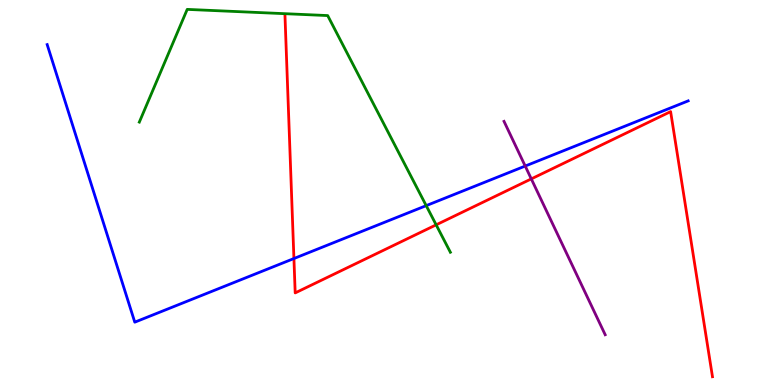[{'lines': ['blue', 'red'], 'intersections': [{'x': 3.79, 'y': 3.28}]}, {'lines': ['green', 'red'], 'intersections': [{'x': 5.63, 'y': 4.16}]}, {'lines': ['purple', 'red'], 'intersections': [{'x': 6.86, 'y': 5.35}]}, {'lines': ['blue', 'green'], 'intersections': [{'x': 5.5, 'y': 4.66}]}, {'lines': ['blue', 'purple'], 'intersections': [{'x': 6.78, 'y': 5.69}]}, {'lines': ['green', 'purple'], 'intersections': []}]